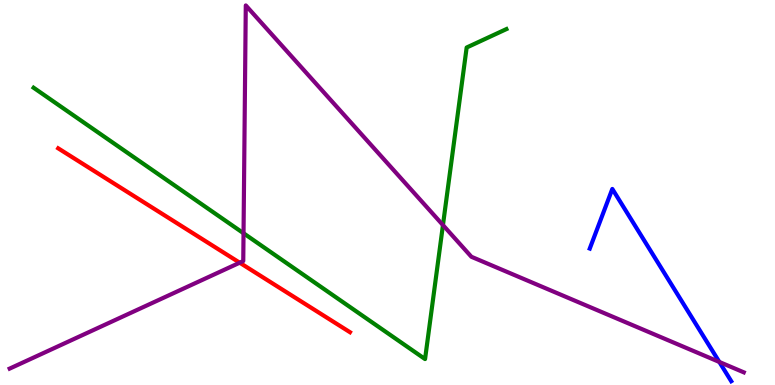[{'lines': ['blue', 'red'], 'intersections': []}, {'lines': ['green', 'red'], 'intersections': []}, {'lines': ['purple', 'red'], 'intersections': [{'x': 3.09, 'y': 3.18}]}, {'lines': ['blue', 'green'], 'intersections': []}, {'lines': ['blue', 'purple'], 'intersections': [{'x': 9.28, 'y': 0.598}]}, {'lines': ['green', 'purple'], 'intersections': [{'x': 3.14, 'y': 3.94}, {'x': 5.72, 'y': 4.15}]}]